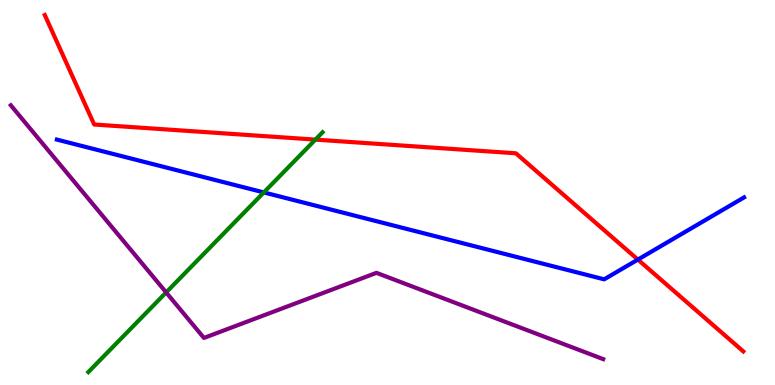[{'lines': ['blue', 'red'], 'intersections': [{'x': 8.23, 'y': 3.26}]}, {'lines': ['green', 'red'], 'intersections': [{'x': 4.07, 'y': 6.37}]}, {'lines': ['purple', 'red'], 'intersections': []}, {'lines': ['blue', 'green'], 'intersections': [{'x': 3.4, 'y': 5.0}]}, {'lines': ['blue', 'purple'], 'intersections': []}, {'lines': ['green', 'purple'], 'intersections': [{'x': 2.14, 'y': 2.4}]}]